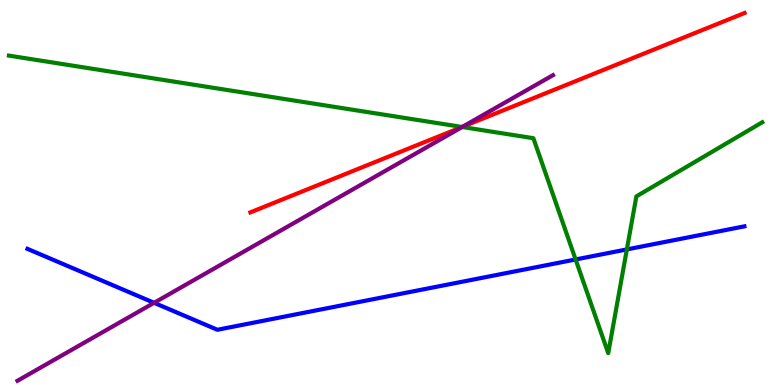[{'lines': ['blue', 'red'], 'intersections': []}, {'lines': ['green', 'red'], 'intersections': [{'x': 5.96, 'y': 6.7}]}, {'lines': ['purple', 'red'], 'intersections': [{'x': 5.97, 'y': 6.71}]}, {'lines': ['blue', 'green'], 'intersections': [{'x': 7.43, 'y': 3.26}, {'x': 8.09, 'y': 3.52}]}, {'lines': ['blue', 'purple'], 'intersections': [{'x': 1.99, 'y': 2.13}]}, {'lines': ['green', 'purple'], 'intersections': [{'x': 5.96, 'y': 6.7}]}]